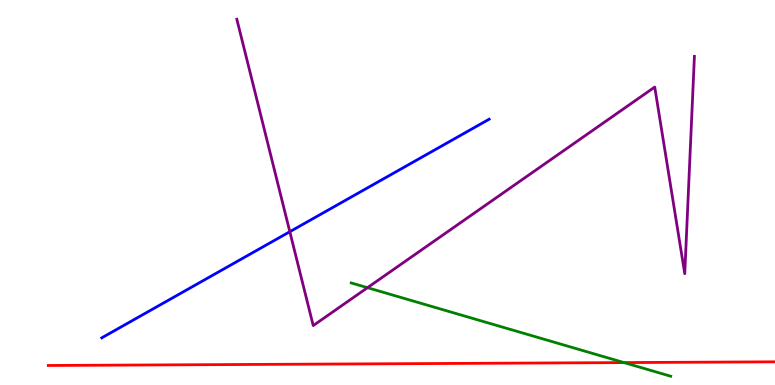[{'lines': ['blue', 'red'], 'intersections': []}, {'lines': ['green', 'red'], 'intersections': [{'x': 8.05, 'y': 0.582}]}, {'lines': ['purple', 'red'], 'intersections': []}, {'lines': ['blue', 'green'], 'intersections': []}, {'lines': ['blue', 'purple'], 'intersections': [{'x': 3.74, 'y': 3.98}]}, {'lines': ['green', 'purple'], 'intersections': [{'x': 4.74, 'y': 2.53}]}]